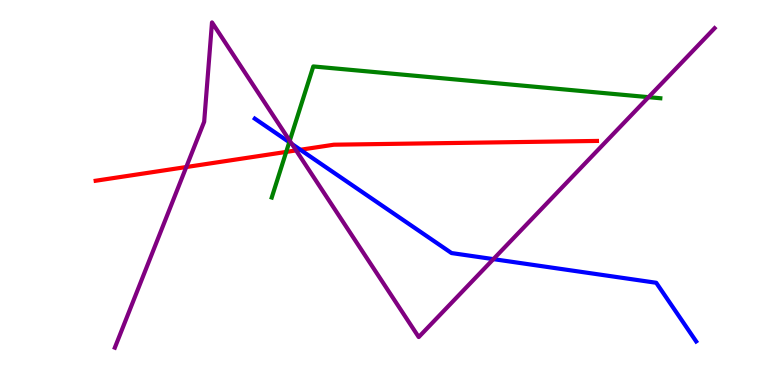[{'lines': ['blue', 'red'], 'intersections': [{'x': 3.88, 'y': 6.11}]}, {'lines': ['green', 'red'], 'intersections': [{'x': 3.69, 'y': 6.05}]}, {'lines': ['purple', 'red'], 'intersections': [{'x': 2.4, 'y': 5.66}, {'x': 3.82, 'y': 6.09}]}, {'lines': ['blue', 'green'], 'intersections': [{'x': 3.73, 'y': 6.31}]}, {'lines': ['blue', 'purple'], 'intersections': [{'x': 3.77, 'y': 6.26}, {'x': 6.37, 'y': 3.27}]}, {'lines': ['green', 'purple'], 'intersections': [{'x': 3.74, 'y': 6.34}, {'x': 8.37, 'y': 7.48}]}]